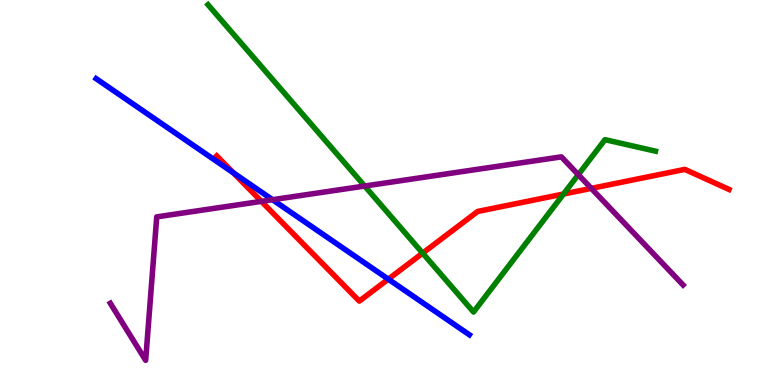[{'lines': ['blue', 'red'], 'intersections': [{'x': 3.01, 'y': 5.51}, {'x': 5.01, 'y': 2.75}]}, {'lines': ['green', 'red'], 'intersections': [{'x': 5.45, 'y': 3.43}, {'x': 7.27, 'y': 4.96}]}, {'lines': ['purple', 'red'], 'intersections': [{'x': 3.37, 'y': 4.77}, {'x': 7.63, 'y': 5.11}]}, {'lines': ['blue', 'green'], 'intersections': []}, {'lines': ['blue', 'purple'], 'intersections': [{'x': 3.52, 'y': 4.81}]}, {'lines': ['green', 'purple'], 'intersections': [{'x': 4.71, 'y': 5.17}, {'x': 7.46, 'y': 5.46}]}]